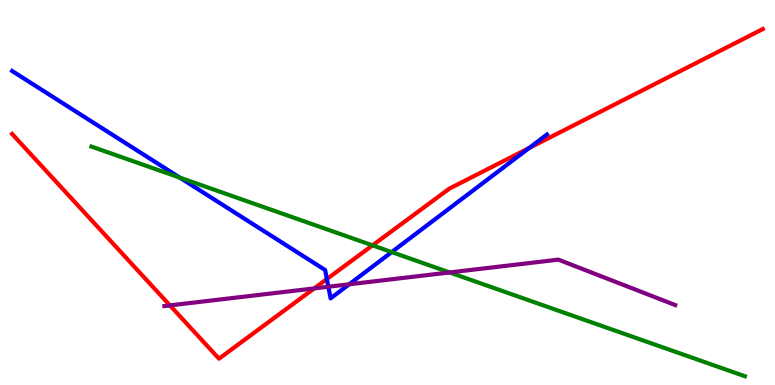[{'lines': ['blue', 'red'], 'intersections': [{'x': 4.22, 'y': 2.75}, {'x': 6.83, 'y': 6.16}]}, {'lines': ['green', 'red'], 'intersections': [{'x': 4.81, 'y': 3.63}]}, {'lines': ['purple', 'red'], 'intersections': [{'x': 2.19, 'y': 2.07}, {'x': 4.05, 'y': 2.51}]}, {'lines': ['blue', 'green'], 'intersections': [{'x': 2.32, 'y': 5.39}, {'x': 5.05, 'y': 3.45}]}, {'lines': ['blue', 'purple'], 'intersections': [{'x': 4.24, 'y': 2.55}, {'x': 4.51, 'y': 2.62}]}, {'lines': ['green', 'purple'], 'intersections': [{'x': 5.8, 'y': 2.92}]}]